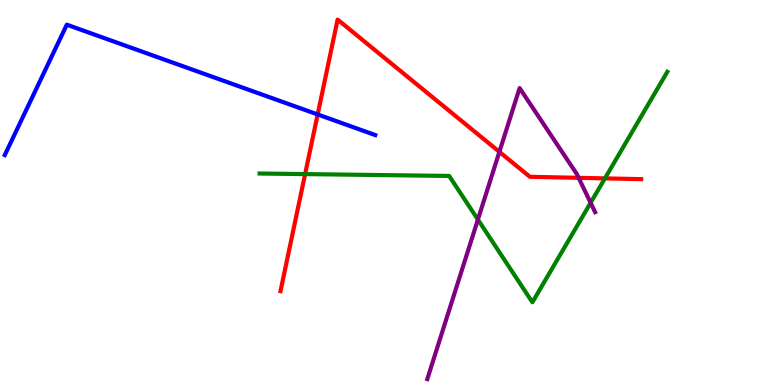[{'lines': ['blue', 'red'], 'intersections': [{'x': 4.1, 'y': 7.03}]}, {'lines': ['green', 'red'], 'intersections': [{'x': 3.94, 'y': 5.48}, {'x': 7.81, 'y': 5.37}]}, {'lines': ['purple', 'red'], 'intersections': [{'x': 6.44, 'y': 6.06}, {'x': 7.47, 'y': 5.38}]}, {'lines': ['blue', 'green'], 'intersections': []}, {'lines': ['blue', 'purple'], 'intersections': []}, {'lines': ['green', 'purple'], 'intersections': [{'x': 6.17, 'y': 4.3}, {'x': 7.62, 'y': 4.73}]}]